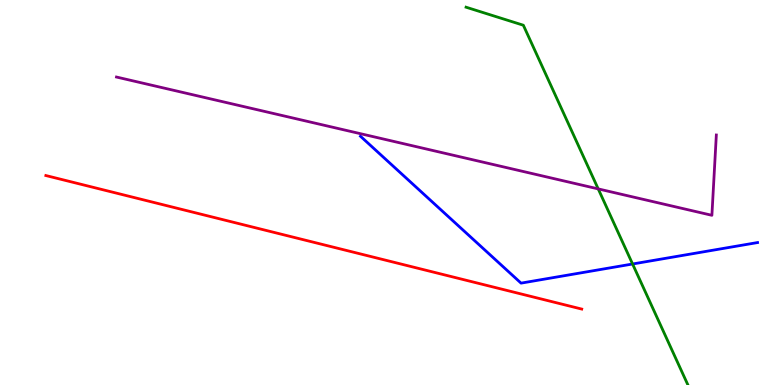[{'lines': ['blue', 'red'], 'intersections': []}, {'lines': ['green', 'red'], 'intersections': []}, {'lines': ['purple', 'red'], 'intersections': []}, {'lines': ['blue', 'green'], 'intersections': [{'x': 8.16, 'y': 3.14}]}, {'lines': ['blue', 'purple'], 'intersections': []}, {'lines': ['green', 'purple'], 'intersections': [{'x': 7.72, 'y': 5.09}]}]